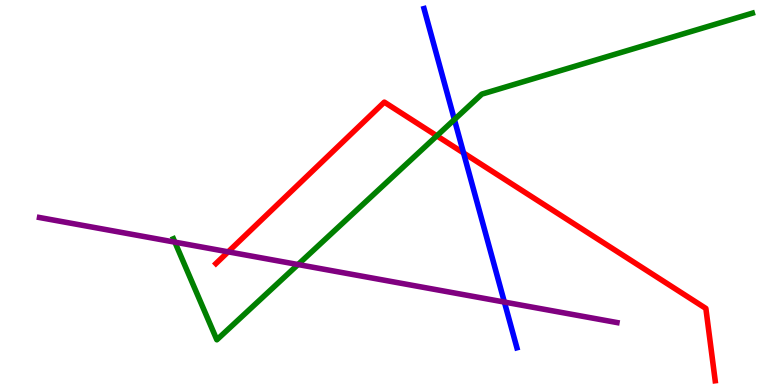[{'lines': ['blue', 'red'], 'intersections': [{'x': 5.98, 'y': 6.03}]}, {'lines': ['green', 'red'], 'intersections': [{'x': 5.64, 'y': 6.47}]}, {'lines': ['purple', 'red'], 'intersections': [{'x': 2.94, 'y': 3.46}]}, {'lines': ['blue', 'green'], 'intersections': [{'x': 5.86, 'y': 6.89}]}, {'lines': ['blue', 'purple'], 'intersections': [{'x': 6.51, 'y': 2.15}]}, {'lines': ['green', 'purple'], 'intersections': [{'x': 2.26, 'y': 3.71}, {'x': 3.85, 'y': 3.13}]}]